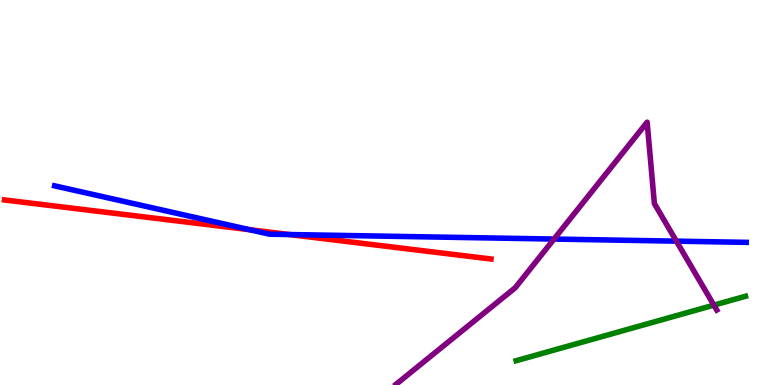[{'lines': ['blue', 'red'], 'intersections': [{'x': 3.22, 'y': 4.03}, {'x': 3.73, 'y': 3.91}]}, {'lines': ['green', 'red'], 'intersections': []}, {'lines': ['purple', 'red'], 'intersections': []}, {'lines': ['blue', 'green'], 'intersections': []}, {'lines': ['blue', 'purple'], 'intersections': [{'x': 7.15, 'y': 3.79}, {'x': 8.73, 'y': 3.74}]}, {'lines': ['green', 'purple'], 'intersections': [{'x': 9.21, 'y': 2.07}]}]